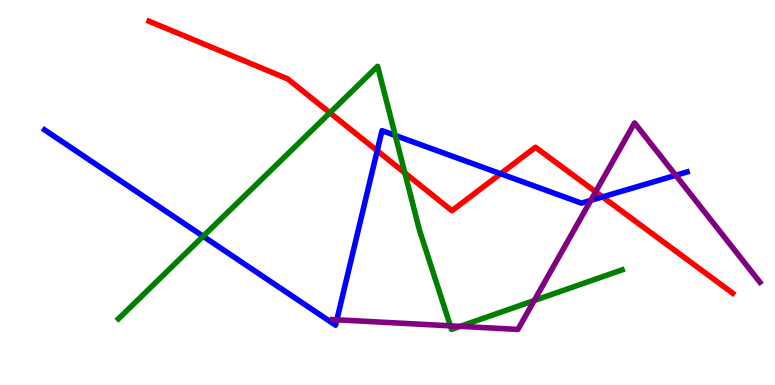[{'lines': ['blue', 'red'], 'intersections': [{'x': 4.87, 'y': 6.08}, {'x': 6.46, 'y': 5.49}, {'x': 7.77, 'y': 4.89}]}, {'lines': ['green', 'red'], 'intersections': [{'x': 4.26, 'y': 7.07}, {'x': 5.22, 'y': 5.51}]}, {'lines': ['purple', 'red'], 'intersections': [{'x': 7.69, 'y': 5.02}]}, {'lines': ['blue', 'green'], 'intersections': [{'x': 2.62, 'y': 3.86}, {'x': 5.1, 'y': 6.48}]}, {'lines': ['blue', 'purple'], 'intersections': [{'x': 4.35, 'y': 1.69}, {'x': 7.62, 'y': 4.8}, {'x': 8.72, 'y': 5.45}]}, {'lines': ['green', 'purple'], 'intersections': [{'x': 5.81, 'y': 1.54}, {'x': 5.94, 'y': 1.52}, {'x': 6.89, 'y': 2.19}]}]